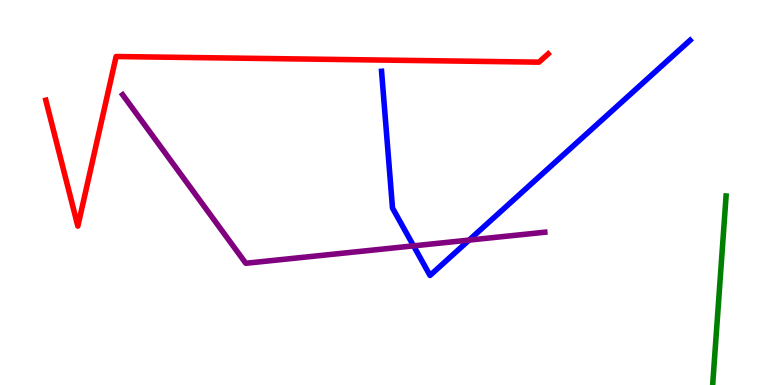[{'lines': ['blue', 'red'], 'intersections': []}, {'lines': ['green', 'red'], 'intersections': []}, {'lines': ['purple', 'red'], 'intersections': []}, {'lines': ['blue', 'green'], 'intersections': []}, {'lines': ['blue', 'purple'], 'intersections': [{'x': 5.34, 'y': 3.61}, {'x': 6.05, 'y': 3.76}]}, {'lines': ['green', 'purple'], 'intersections': []}]